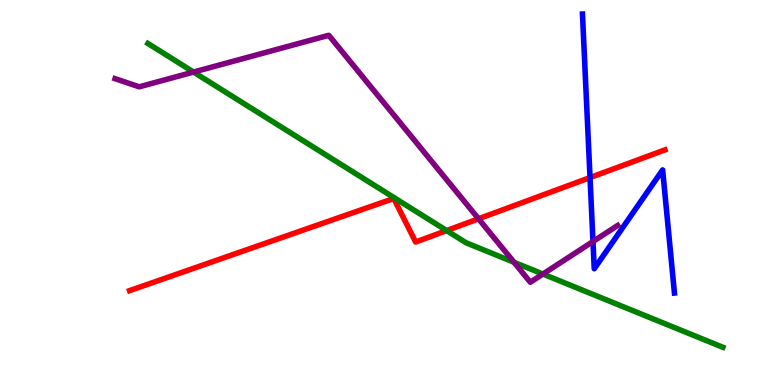[{'lines': ['blue', 'red'], 'intersections': [{'x': 7.61, 'y': 5.39}]}, {'lines': ['green', 'red'], 'intersections': [{'x': 5.76, 'y': 4.01}]}, {'lines': ['purple', 'red'], 'intersections': [{'x': 6.17, 'y': 4.32}]}, {'lines': ['blue', 'green'], 'intersections': []}, {'lines': ['blue', 'purple'], 'intersections': [{'x': 7.65, 'y': 3.73}]}, {'lines': ['green', 'purple'], 'intersections': [{'x': 2.5, 'y': 8.13}, {'x': 6.63, 'y': 3.19}, {'x': 7.01, 'y': 2.88}]}]